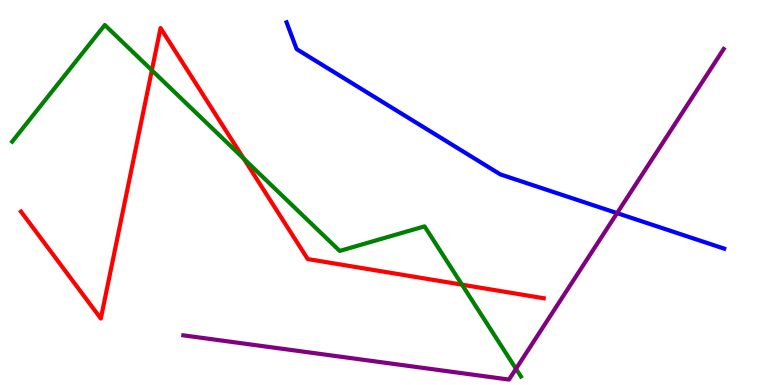[{'lines': ['blue', 'red'], 'intersections': []}, {'lines': ['green', 'red'], 'intersections': [{'x': 1.96, 'y': 8.17}, {'x': 3.15, 'y': 5.88}, {'x': 5.96, 'y': 2.61}]}, {'lines': ['purple', 'red'], 'intersections': []}, {'lines': ['blue', 'green'], 'intersections': []}, {'lines': ['blue', 'purple'], 'intersections': [{'x': 7.96, 'y': 4.46}]}, {'lines': ['green', 'purple'], 'intersections': [{'x': 6.66, 'y': 0.421}]}]